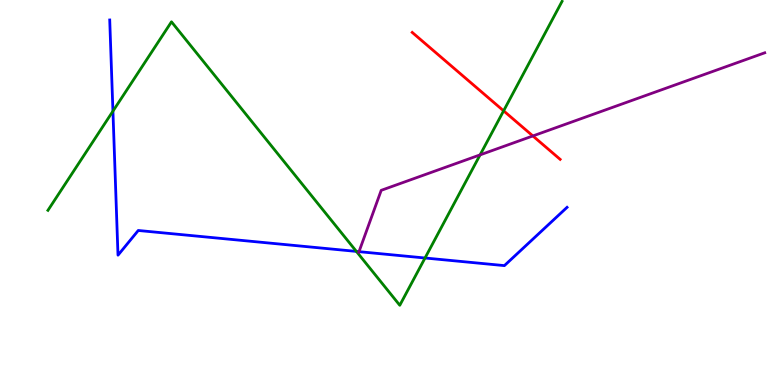[{'lines': ['blue', 'red'], 'intersections': []}, {'lines': ['green', 'red'], 'intersections': [{'x': 6.5, 'y': 7.12}]}, {'lines': ['purple', 'red'], 'intersections': [{'x': 6.88, 'y': 6.47}]}, {'lines': ['blue', 'green'], 'intersections': [{'x': 1.46, 'y': 7.11}, {'x': 4.6, 'y': 3.47}, {'x': 5.48, 'y': 3.3}]}, {'lines': ['blue', 'purple'], 'intersections': [{'x': 4.63, 'y': 3.46}]}, {'lines': ['green', 'purple'], 'intersections': [{'x': 6.19, 'y': 5.98}]}]